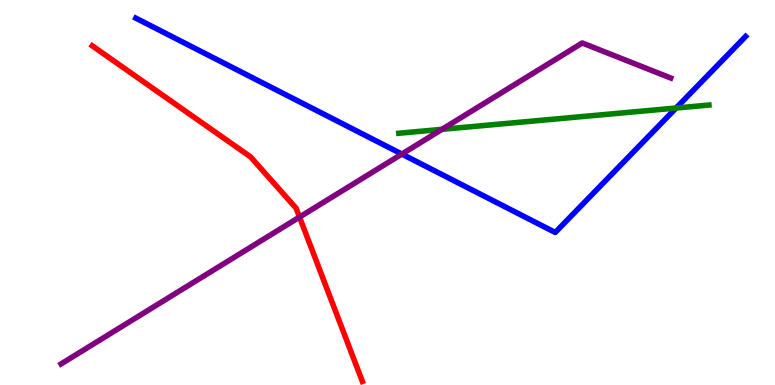[{'lines': ['blue', 'red'], 'intersections': []}, {'lines': ['green', 'red'], 'intersections': []}, {'lines': ['purple', 'red'], 'intersections': [{'x': 3.86, 'y': 4.36}]}, {'lines': ['blue', 'green'], 'intersections': [{'x': 8.72, 'y': 7.19}]}, {'lines': ['blue', 'purple'], 'intersections': [{'x': 5.19, 'y': 6.0}]}, {'lines': ['green', 'purple'], 'intersections': [{'x': 5.7, 'y': 6.64}]}]